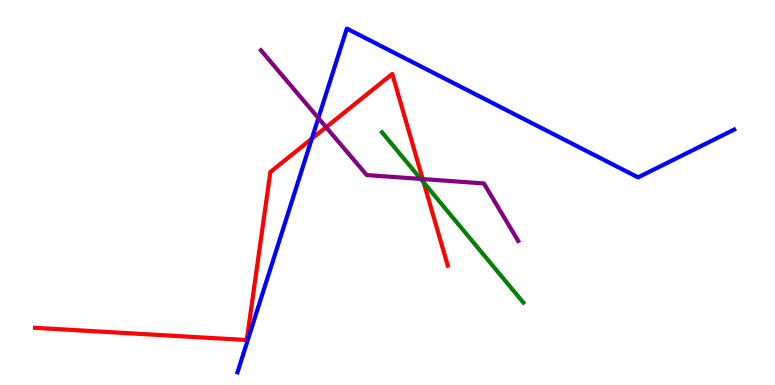[{'lines': ['blue', 'red'], 'intersections': [{'x': 4.02, 'y': 6.4}]}, {'lines': ['green', 'red'], 'intersections': [{'x': 5.47, 'y': 5.26}]}, {'lines': ['purple', 'red'], 'intersections': [{'x': 4.21, 'y': 6.7}, {'x': 5.45, 'y': 5.35}]}, {'lines': ['blue', 'green'], 'intersections': []}, {'lines': ['blue', 'purple'], 'intersections': [{'x': 4.11, 'y': 6.93}]}, {'lines': ['green', 'purple'], 'intersections': [{'x': 5.43, 'y': 5.35}]}]